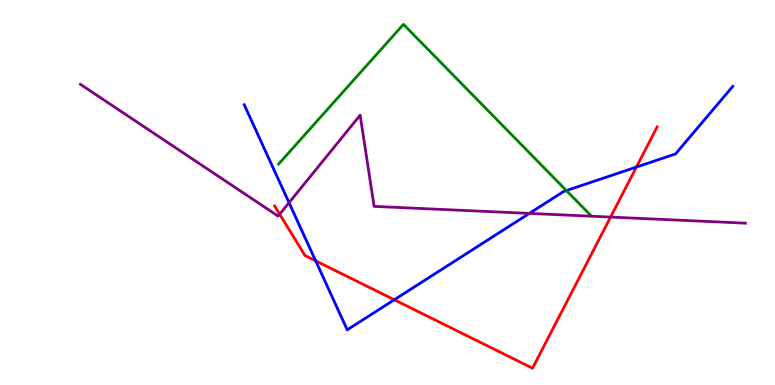[{'lines': ['blue', 'red'], 'intersections': [{'x': 4.07, 'y': 3.23}, {'x': 5.09, 'y': 2.21}, {'x': 8.21, 'y': 5.66}]}, {'lines': ['green', 'red'], 'intersections': []}, {'lines': ['purple', 'red'], 'intersections': [{'x': 3.61, 'y': 4.44}, {'x': 7.88, 'y': 4.36}]}, {'lines': ['blue', 'green'], 'intersections': [{'x': 7.31, 'y': 5.05}]}, {'lines': ['blue', 'purple'], 'intersections': [{'x': 3.73, 'y': 4.74}, {'x': 6.83, 'y': 4.46}]}, {'lines': ['green', 'purple'], 'intersections': []}]